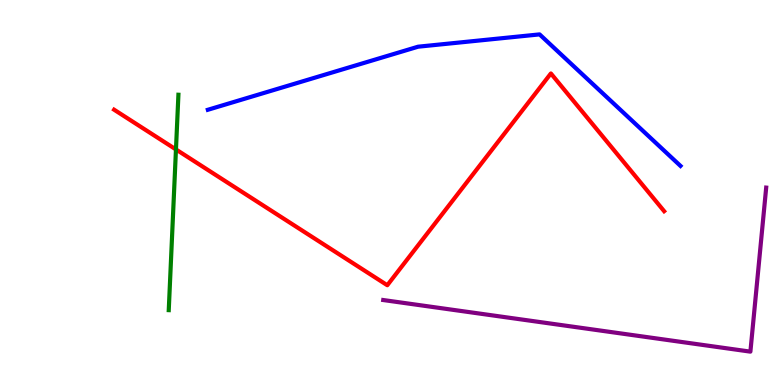[{'lines': ['blue', 'red'], 'intersections': []}, {'lines': ['green', 'red'], 'intersections': [{'x': 2.27, 'y': 6.12}]}, {'lines': ['purple', 'red'], 'intersections': []}, {'lines': ['blue', 'green'], 'intersections': []}, {'lines': ['blue', 'purple'], 'intersections': []}, {'lines': ['green', 'purple'], 'intersections': []}]